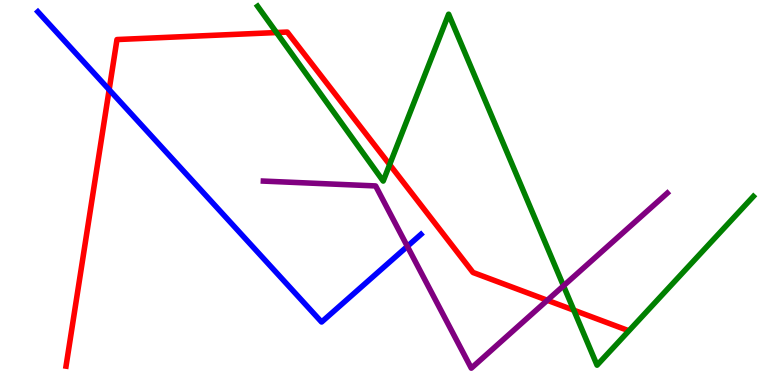[{'lines': ['blue', 'red'], 'intersections': [{'x': 1.41, 'y': 7.67}]}, {'lines': ['green', 'red'], 'intersections': [{'x': 3.57, 'y': 9.15}, {'x': 5.03, 'y': 5.72}, {'x': 7.4, 'y': 1.94}]}, {'lines': ['purple', 'red'], 'intersections': [{'x': 7.06, 'y': 2.2}]}, {'lines': ['blue', 'green'], 'intersections': []}, {'lines': ['blue', 'purple'], 'intersections': [{'x': 5.26, 'y': 3.6}]}, {'lines': ['green', 'purple'], 'intersections': [{'x': 7.27, 'y': 2.58}]}]